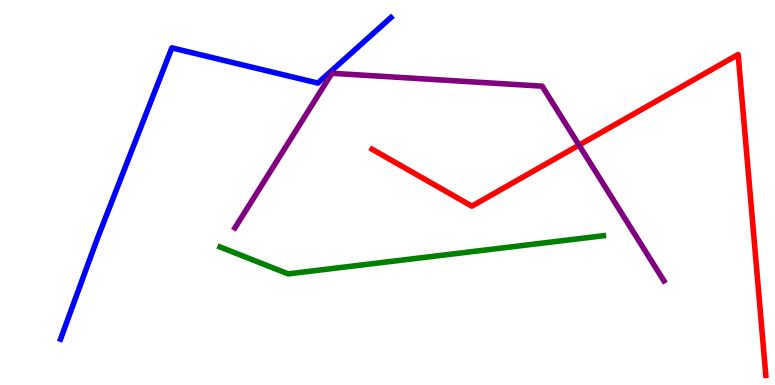[{'lines': ['blue', 'red'], 'intersections': []}, {'lines': ['green', 'red'], 'intersections': []}, {'lines': ['purple', 'red'], 'intersections': [{'x': 7.47, 'y': 6.23}]}, {'lines': ['blue', 'green'], 'intersections': []}, {'lines': ['blue', 'purple'], 'intersections': []}, {'lines': ['green', 'purple'], 'intersections': []}]